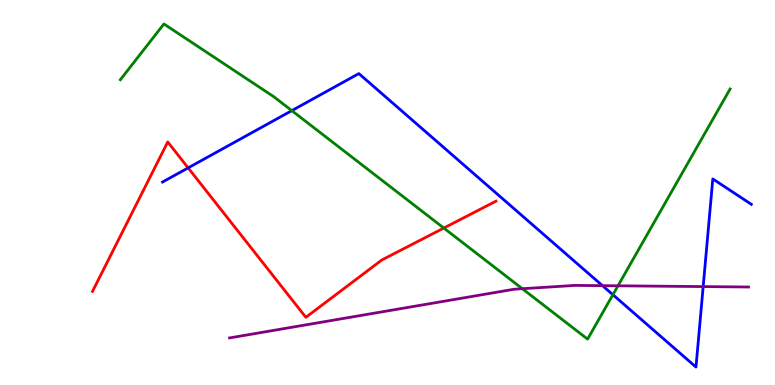[{'lines': ['blue', 'red'], 'intersections': [{'x': 2.43, 'y': 5.64}]}, {'lines': ['green', 'red'], 'intersections': [{'x': 5.73, 'y': 4.08}]}, {'lines': ['purple', 'red'], 'intersections': []}, {'lines': ['blue', 'green'], 'intersections': [{'x': 3.77, 'y': 7.13}, {'x': 7.91, 'y': 2.34}]}, {'lines': ['blue', 'purple'], 'intersections': [{'x': 7.77, 'y': 2.58}, {'x': 9.07, 'y': 2.56}]}, {'lines': ['green', 'purple'], 'intersections': [{'x': 6.74, 'y': 2.5}, {'x': 7.97, 'y': 2.58}]}]